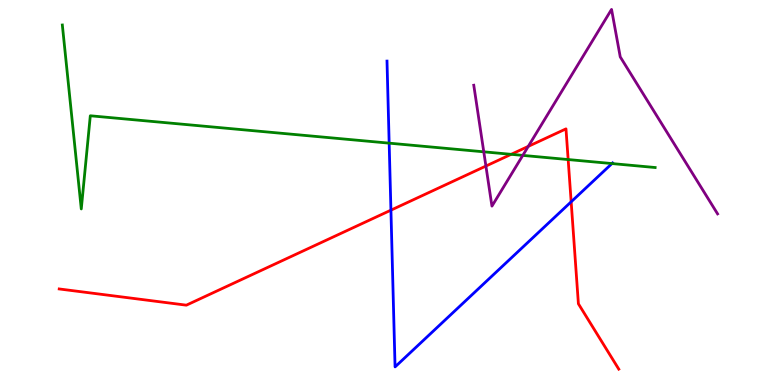[{'lines': ['blue', 'red'], 'intersections': [{'x': 5.04, 'y': 4.54}, {'x': 7.37, 'y': 4.76}]}, {'lines': ['green', 'red'], 'intersections': [{'x': 6.6, 'y': 5.99}, {'x': 7.33, 'y': 5.86}]}, {'lines': ['purple', 'red'], 'intersections': [{'x': 6.27, 'y': 5.69}, {'x': 6.82, 'y': 6.2}]}, {'lines': ['blue', 'green'], 'intersections': [{'x': 5.02, 'y': 6.28}, {'x': 7.9, 'y': 5.75}]}, {'lines': ['blue', 'purple'], 'intersections': []}, {'lines': ['green', 'purple'], 'intersections': [{'x': 6.24, 'y': 6.06}, {'x': 6.75, 'y': 5.96}]}]